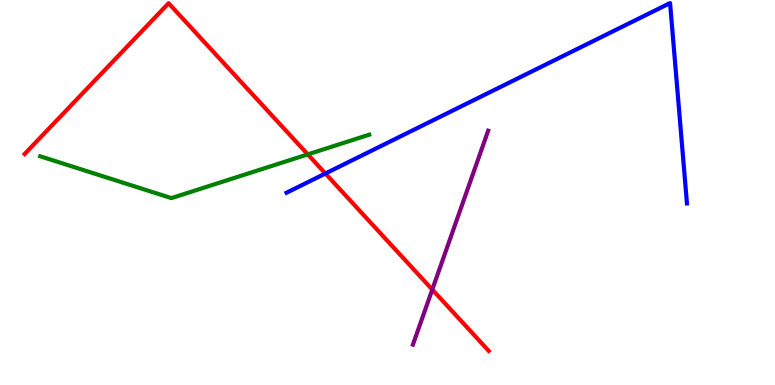[{'lines': ['blue', 'red'], 'intersections': [{'x': 4.2, 'y': 5.49}]}, {'lines': ['green', 'red'], 'intersections': [{'x': 3.97, 'y': 5.99}]}, {'lines': ['purple', 'red'], 'intersections': [{'x': 5.58, 'y': 2.48}]}, {'lines': ['blue', 'green'], 'intersections': []}, {'lines': ['blue', 'purple'], 'intersections': []}, {'lines': ['green', 'purple'], 'intersections': []}]